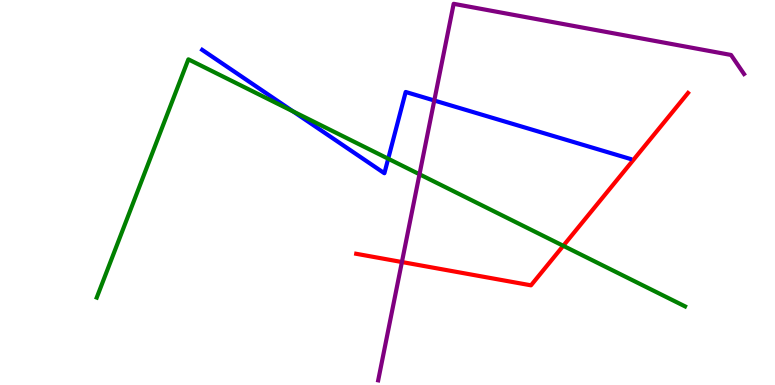[{'lines': ['blue', 'red'], 'intersections': []}, {'lines': ['green', 'red'], 'intersections': [{'x': 7.27, 'y': 3.62}]}, {'lines': ['purple', 'red'], 'intersections': [{'x': 5.19, 'y': 3.19}]}, {'lines': ['blue', 'green'], 'intersections': [{'x': 3.78, 'y': 7.11}, {'x': 5.01, 'y': 5.88}]}, {'lines': ['blue', 'purple'], 'intersections': [{'x': 5.6, 'y': 7.39}]}, {'lines': ['green', 'purple'], 'intersections': [{'x': 5.41, 'y': 5.47}]}]